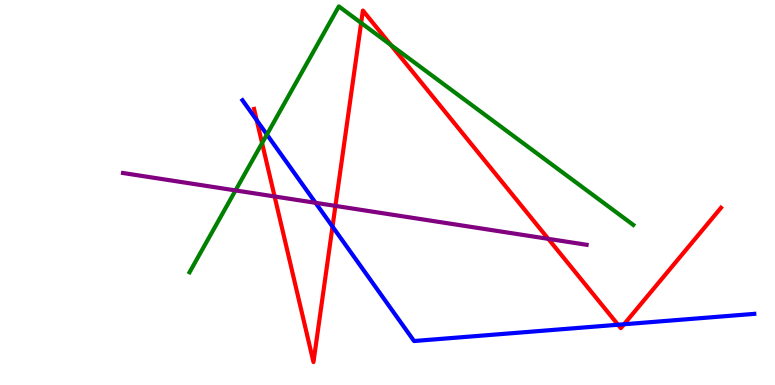[{'lines': ['blue', 'red'], 'intersections': [{'x': 3.31, 'y': 6.88}, {'x': 4.29, 'y': 4.11}, {'x': 7.97, 'y': 1.57}, {'x': 8.05, 'y': 1.58}]}, {'lines': ['green', 'red'], 'intersections': [{'x': 3.38, 'y': 6.28}, {'x': 4.66, 'y': 9.4}, {'x': 5.04, 'y': 8.83}]}, {'lines': ['purple', 'red'], 'intersections': [{'x': 3.54, 'y': 4.9}, {'x': 4.33, 'y': 4.65}, {'x': 7.07, 'y': 3.8}]}, {'lines': ['blue', 'green'], 'intersections': [{'x': 3.44, 'y': 6.51}]}, {'lines': ['blue', 'purple'], 'intersections': [{'x': 4.07, 'y': 4.73}]}, {'lines': ['green', 'purple'], 'intersections': [{'x': 3.04, 'y': 5.05}]}]